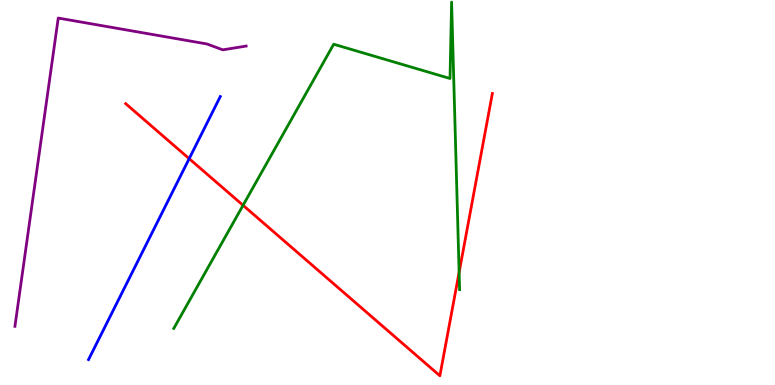[{'lines': ['blue', 'red'], 'intersections': [{'x': 2.44, 'y': 5.88}]}, {'lines': ['green', 'red'], 'intersections': [{'x': 3.14, 'y': 4.67}, {'x': 5.92, 'y': 2.93}]}, {'lines': ['purple', 'red'], 'intersections': []}, {'lines': ['blue', 'green'], 'intersections': []}, {'lines': ['blue', 'purple'], 'intersections': []}, {'lines': ['green', 'purple'], 'intersections': []}]